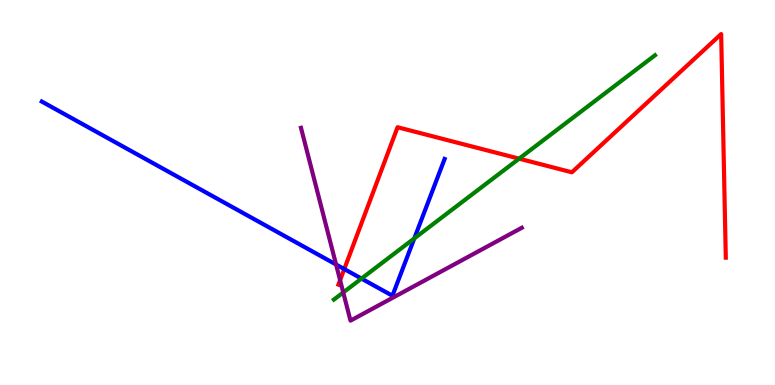[{'lines': ['blue', 'red'], 'intersections': [{'x': 4.44, 'y': 3.01}]}, {'lines': ['green', 'red'], 'intersections': [{'x': 6.7, 'y': 5.88}]}, {'lines': ['purple', 'red'], 'intersections': [{'x': 4.39, 'y': 2.72}]}, {'lines': ['blue', 'green'], 'intersections': [{'x': 4.66, 'y': 2.76}, {'x': 5.35, 'y': 3.81}]}, {'lines': ['blue', 'purple'], 'intersections': [{'x': 4.34, 'y': 3.13}]}, {'lines': ['green', 'purple'], 'intersections': [{'x': 4.43, 'y': 2.4}]}]